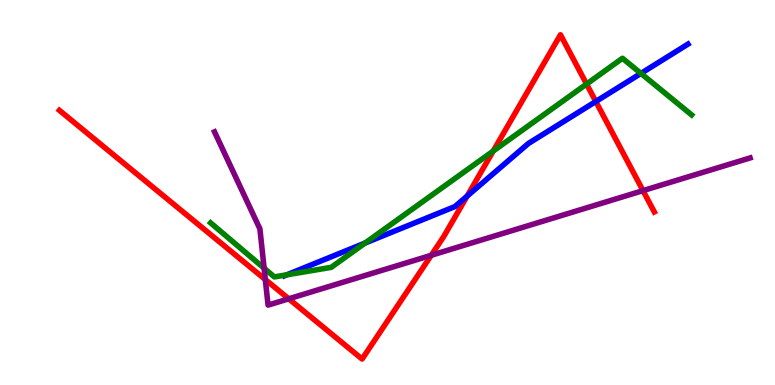[{'lines': ['blue', 'red'], 'intersections': [{'x': 6.03, 'y': 4.91}, {'x': 7.69, 'y': 7.36}]}, {'lines': ['green', 'red'], 'intersections': [{'x': 6.36, 'y': 6.08}, {'x': 7.57, 'y': 7.82}]}, {'lines': ['purple', 'red'], 'intersections': [{'x': 3.42, 'y': 2.74}, {'x': 3.73, 'y': 2.24}, {'x': 5.56, 'y': 3.37}, {'x': 8.3, 'y': 5.05}]}, {'lines': ['blue', 'green'], 'intersections': [{'x': 3.7, 'y': 2.86}, {'x': 4.71, 'y': 3.69}, {'x': 8.27, 'y': 8.09}]}, {'lines': ['blue', 'purple'], 'intersections': []}, {'lines': ['green', 'purple'], 'intersections': [{'x': 3.41, 'y': 3.03}]}]